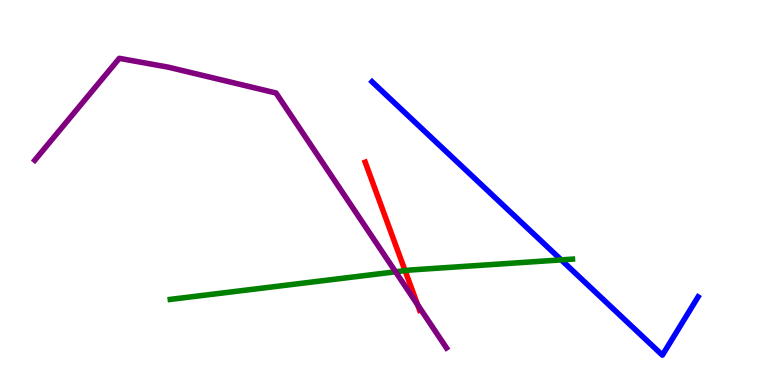[{'lines': ['blue', 'red'], 'intersections': []}, {'lines': ['green', 'red'], 'intersections': [{'x': 5.23, 'y': 2.97}]}, {'lines': ['purple', 'red'], 'intersections': [{'x': 5.39, 'y': 2.08}]}, {'lines': ['blue', 'green'], 'intersections': [{'x': 7.24, 'y': 3.25}]}, {'lines': ['blue', 'purple'], 'intersections': []}, {'lines': ['green', 'purple'], 'intersections': [{'x': 5.1, 'y': 2.94}]}]